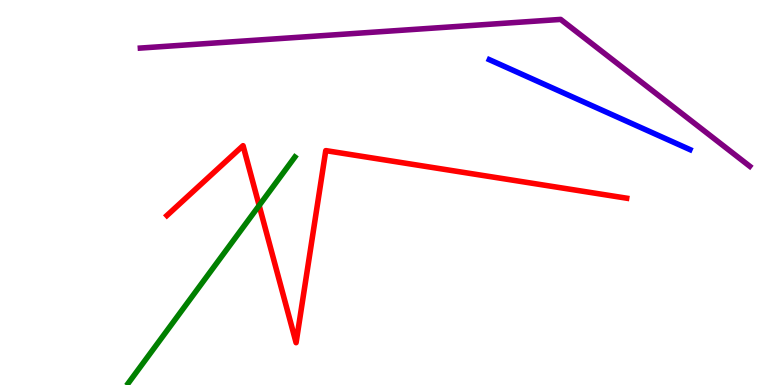[{'lines': ['blue', 'red'], 'intersections': []}, {'lines': ['green', 'red'], 'intersections': [{'x': 3.34, 'y': 4.66}]}, {'lines': ['purple', 'red'], 'intersections': []}, {'lines': ['blue', 'green'], 'intersections': []}, {'lines': ['blue', 'purple'], 'intersections': []}, {'lines': ['green', 'purple'], 'intersections': []}]